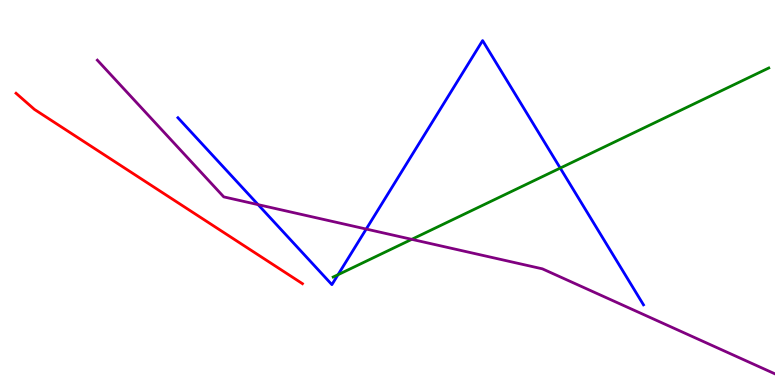[{'lines': ['blue', 'red'], 'intersections': []}, {'lines': ['green', 'red'], 'intersections': []}, {'lines': ['purple', 'red'], 'intersections': []}, {'lines': ['blue', 'green'], 'intersections': [{'x': 4.36, 'y': 2.86}, {'x': 7.23, 'y': 5.63}]}, {'lines': ['blue', 'purple'], 'intersections': [{'x': 3.33, 'y': 4.68}, {'x': 4.73, 'y': 4.05}]}, {'lines': ['green', 'purple'], 'intersections': [{'x': 5.31, 'y': 3.78}]}]